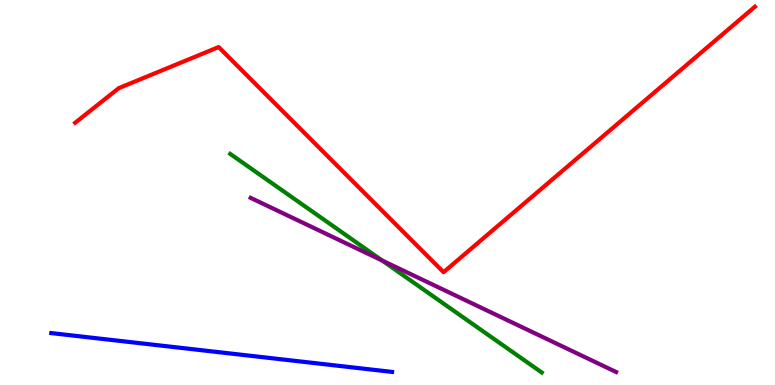[{'lines': ['blue', 'red'], 'intersections': []}, {'lines': ['green', 'red'], 'intersections': []}, {'lines': ['purple', 'red'], 'intersections': []}, {'lines': ['blue', 'green'], 'intersections': []}, {'lines': ['blue', 'purple'], 'intersections': []}, {'lines': ['green', 'purple'], 'intersections': [{'x': 4.93, 'y': 3.23}]}]